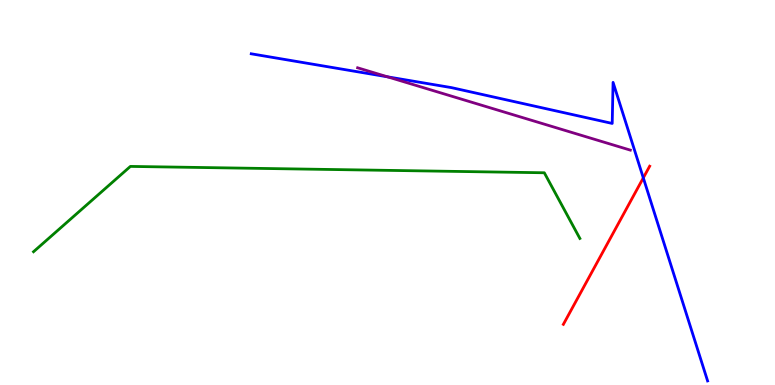[{'lines': ['blue', 'red'], 'intersections': [{'x': 8.3, 'y': 5.38}]}, {'lines': ['green', 'red'], 'intersections': []}, {'lines': ['purple', 'red'], 'intersections': []}, {'lines': ['blue', 'green'], 'intersections': []}, {'lines': ['blue', 'purple'], 'intersections': [{'x': 5.0, 'y': 8.0}]}, {'lines': ['green', 'purple'], 'intersections': []}]